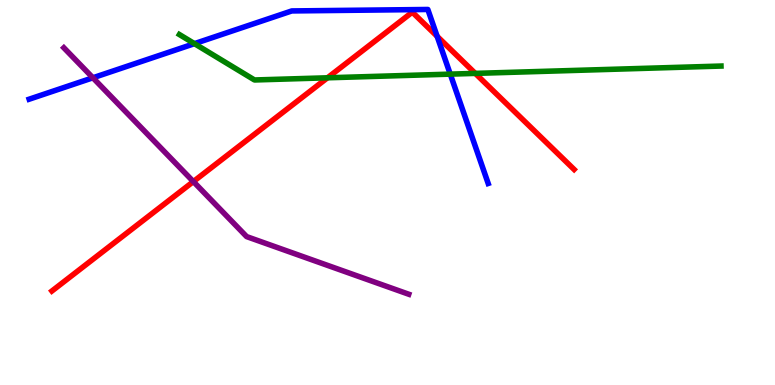[{'lines': ['blue', 'red'], 'intersections': [{'x': 5.64, 'y': 9.06}]}, {'lines': ['green', 'red'], 'intersections': [{'x': 4.23, 'y': 7.98}, {'x': 6.13, 'y': 8.09}]}, {'lines': ['purple', 'red'], 'intersections': [{'x': 2.49, 'y': 5.28}]}, {'lines': ['blue', 'green'], 'intersections': [{'x': 2.51, 'y': 8.87}, {'x': 5.81, 'y': 8.07}]}, {'lines': ['blue', 'purple'], 'intersections': [{'x': 1.2, 'y': 7.98}]}, {'lines': ['green', 'purple'], 'intersections': []}]